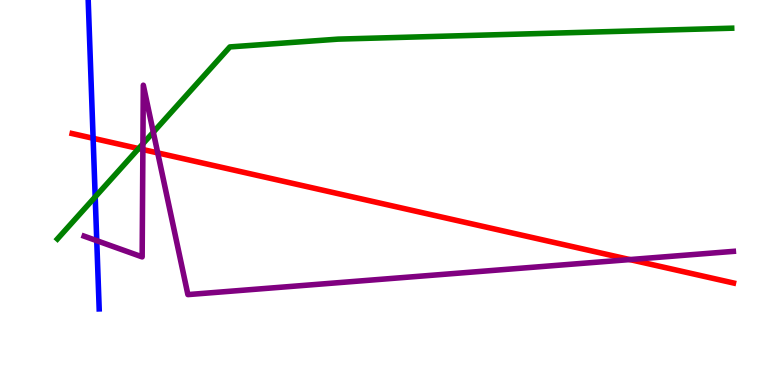[{'lines': ['blue', 'red'], 'intersections': [{'x': 1.2, 'y': 6.41}]}, {'lines': ['green', 'red'], 'intersections': [{'x': 1.79, 'y': 6.14}]}, {'lines': ['purple', 'red'], 'intersections': [{'x': 1.84, 'y': 6.12}, {'x': 2.04, 'y': 6.03}, {'x': 8.13, 'y': 3.26}]}, {'lines': ['blue', 'green'], 'intersections': [{'x': 1.23, 'y': 4.89}]}, {'lines': ['blue', 'purple'], 'intersections': [{'x': 1.25, 'y': 3.75}]}, {'lines': ['green', 'purple'], 'intersections': [{'x': 1.84, 'y': 6.27}, {'x': 1.98, 'y': 6.57}]}]